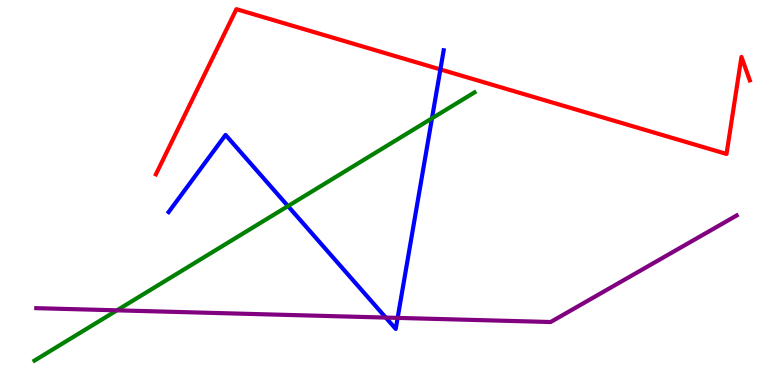[{'lines': ['blue', 'red'], 'intersections': [{'x': 5.68, 'y': 8.2}]}, {'lines': ['green', 'red'], 'intersections': []}, {'lines': ['purple', 'red'], 'intersections': []}, {'lines': ['blue', 'green'], 'intersections': [{'x': 3.72, 'y': 4.65}, {'x': 5.57, 'y': 6.93}]}, {'lines': ['blue', 'purple'], 'intersections': [{'x': 4.98, 'y': 1.75}, {'x': 5.13, 'y': 1.74}]}, {'lines': ['green', 'purple'], 'intersections': [{'x': 1.51, 'y': 1.94}]}]